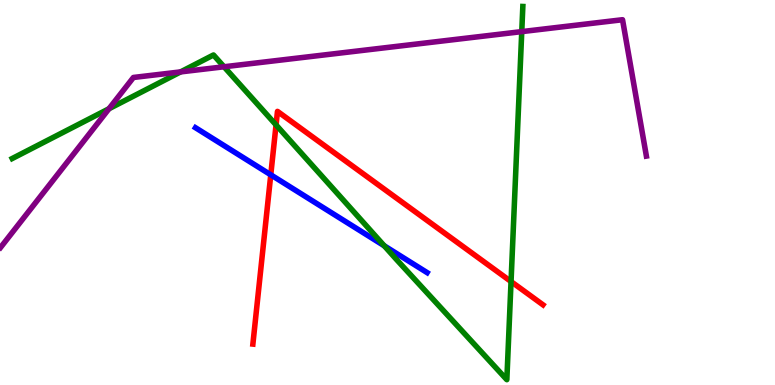[{'lines': ['blue', 'red'], 'intersections': [{'x': 3.49, 'y': 5.46}]}, {'lines': ['green', 'red'], 'intersections': [{'x': 3.56, 'y': 6.76}, {'x': 6.59, 'y': 2.69}]}, {'lines': ['purple', 'red'], 'intersections': []}, {'lines': ['blue', 'green'], 'intersections': [{'x': 4.96, 'y': 3.62}]}, {'lines': ['blue', 'purple'], 'intersections': []}, {'lines': ['green', 'purple'], 'intersections': [{'x': 1.41, 'y': 7.18}, {'x': 2.33, 'y': 8.13}, {'x': 2.89, 'y': 8.27}, {'x': 6.73, 'y': 9.18}]}]